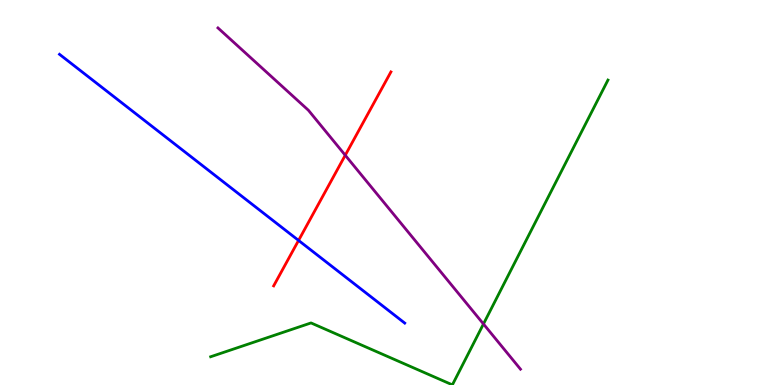[{'lines': ['blue', 'red'], 'intersections': [{'x': 3.85, 'y': 3.76}]}, {'lines': ['green', 'red'], 'intersections': []}, {'lines': ['purple', 'red'], 'intersections': [{'x': 4.45, 'y': 5.97}]}, {'lines': ['blue', 'green'], 'intersections': []}, {'lines': ['blue', 'purple'], 'intersections': []}, {'lines': ['green', 'purple'], 'intersections': [{'x': 6.24, 'y': 1.58}]}]